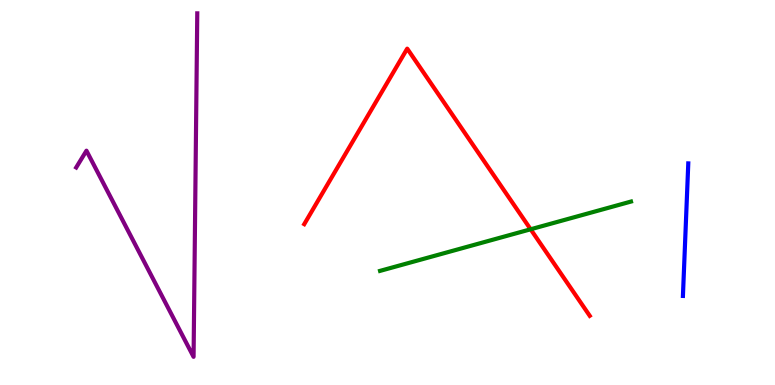[{'lines': ['blue', 'red'], 'intersections': []}, {'lines': ['green', 'red'], 'intersections': [{'x': 6.85, 'y': 4.04}]}, {'lines': ['purple', 'red'], 'intersections': []}, {'lines': ['blue', 'green'], 'intersections': []}, {'lines': ['blue', 'purple'], 'intersections': []}, {'lines': ['green', 'purple'], 'intersections': []}]